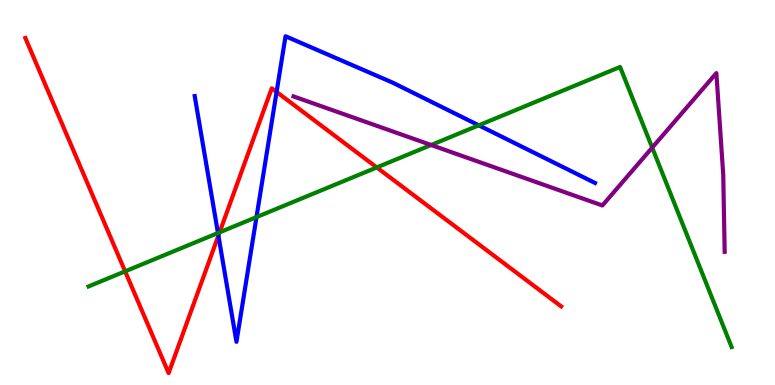[{'lines': ['blue', 'red'], 'intersections': [{'x': 2.82, 'y': 3.88}, {'x': 3.57, 'y': 7.61}]}, {'lines': ['green', 'red'], 'intersections': [{'x': 1.61, 'y': 2.95}, {'x': 2.83, 'y': 3.97}, {'x': 4.86, 'y': 5.65}]}, {'lines': ['purple', 'red'], 'intersections': []}, {'lines': ['blue', 'green'], 'intersections': [{'x': 2.81, 'y': 3.95}, {'x': 3.31, 'y': 4.36}, {'x': 6.18, 'y': 6.74}]}, {'lines': ['blue', 'purple'], 'intersections': []}, {'lines': ['green', 'purple'], 'intersections': [{'x': 5.56, 'y': 6.23}, {'x': 8.42, 'y': 6.17}]}]